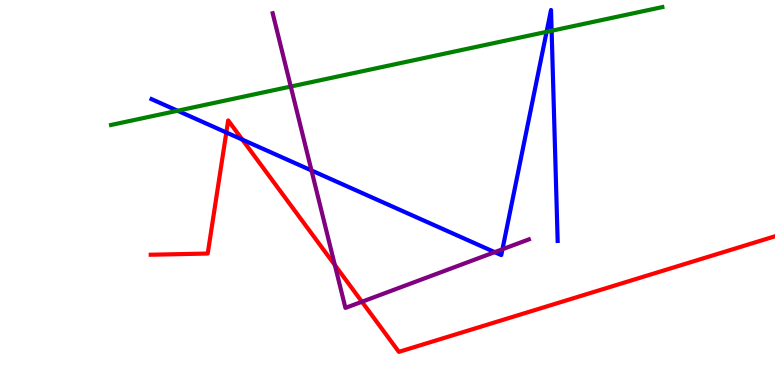[{'lines': ['blue', 'red'], 'intersections': [{'x': 2.92, 'y': 6.56}, {'x': 3.13, 'y': 6.37}]}, {'lines': ['green', 'red'], 'intersections': []}, {'lines': ['purple', 'red'], 'intersections': [{'x': 4.32, 'y': 3.12}, {'x': 4.67, 'y': 2.16}]}, {'lines': ['blue', 'green'], 'intersections': [{'x': 2.29, 'y': 7.12}, {'x': 7.05, 'y': 9.17}, {'x': 7.12, 'y': 9.2}]}, {'lines': ['blue', 'purple'], 'intersections': [{'x': 4.02, 'y': 5.57}, {'x': 6.38, 'y': 3.45}, {'x': 6.48, 'y': 3.53}]}, {'lines': ['green', 'purple'], 'intersections': [{'x': 3.75, 'y': 7.75}]}]